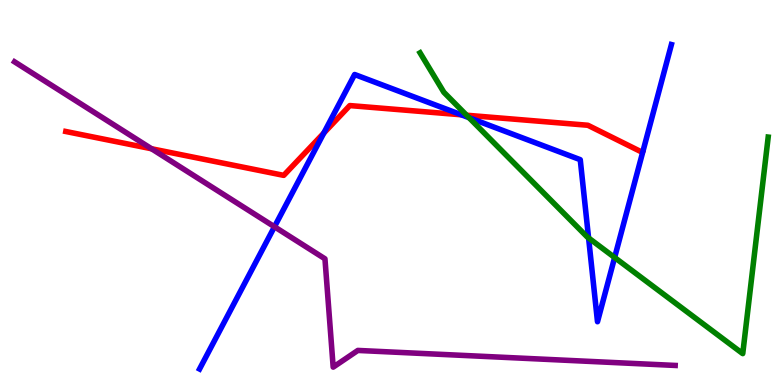[{'lines': ['blue', 'red'], 'intersections': [{'x': 4.18, 'y': 6.54}, {'x': 5.95, 'y': 7.02}]}, {'lines': ['green', 'red'], 'intersections': [{'x': 6.02, 'y': 7.01}]}, {'lines': ['purple', 'red'], 'intersections': [{'x': 1.96, 'y': 6.14}]}, {'lines': ['blue', 'green'], 'intersections': [{'x': 6.05, 'y': 6.94}, {'x': 7.59, 'y': 3.82}, {'x': 7.93, 'y': 3.31}]}, {'lines': ['blue', 'purple'], 'intersections': [{'x': 3.54, 'y': 4.11}]}, {'lines': ['green', 'purple'], 'intersections': []}]